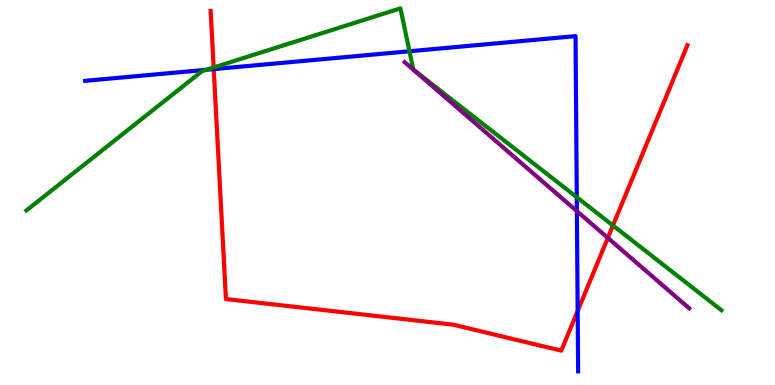[{'lines': ['blue', 'red'], 'intersections': [{'x': 2.76, 'y': 8.2}, {'x': 7.45, 'y': 1.92}]}, {'lines': ['green', 'red'], 'intersections': [{'x': 2.76, 'y': 8.25}, {'x': 7.91, 'y': 4.14}]}, {'lines': ['purple', 'red'], 'intersections': [{'x': 7.84, 'y': 3.82}]}, {'lines': ['blue', 'green'], 'intersections': [{'x': 2.66, 'y': 8.19}, {'x': 5.28, 'y': 8.67}, {'x': 7.44, 'y': 4.88}]}, {'lines': ['blue', 'purple'], 'intersections': [{'x': 7.44, 'y': 4.52}]}, {'lines': ['green', 'purple'], 'intersections': []}]